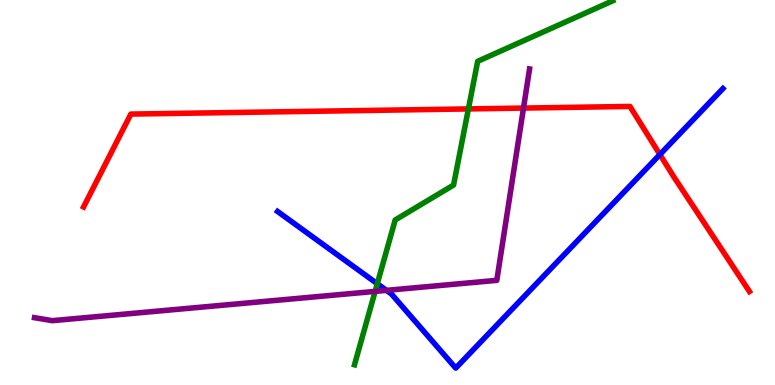[{'lines': ['blue', 'red'], 'intersections': [{'x': 8.51, 'y': 5.99}]}, {'lines': ['green', 'red'], 'intersections': [{'x': 6.04, 'y': 7.17}]}, {'lines': ['purple', 'red'], 'intersections': [{'x': 6.75, 'y': 7.19}]}, {'lines': ['blue', 'green'], 'intersections': [{'x': 4.87, 'y': 2.63}]}, {'lines': ['blue', 'purple'], 'intersections': [{'x': 4.99, 'y': 2.46}]}, {'lines': ['green', 'purple'], 'intersections': [{'x': 4.84, 'y': 2.43}]}]